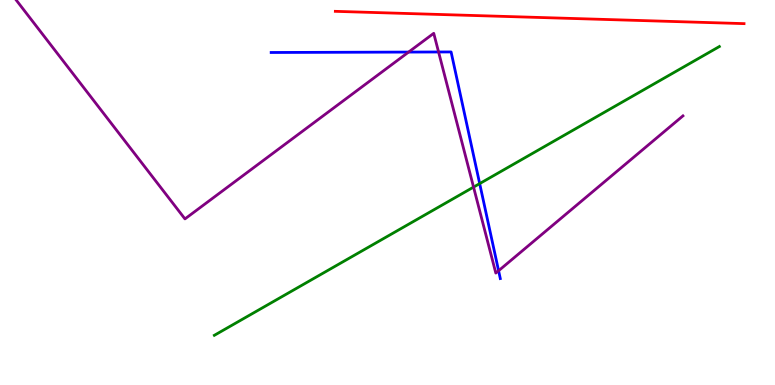[{'lines': ['blue', 'red'], 'intersections': []}, {'lines': ['green', 'red'], 'intersections': []}, {'lines': ['purple', 'red'], 'intersections': []}, {'lines': ['blue', 'green'], 'intersections': [{'x': 6.19, 'y': 5.23}]}, {'lines': ['blue', 'purple'], 'intersections': [{'x': 5.27, 'y': 8.65}, {'x': 5.66, 'y': 8.65}, {'x': 6.43, 'y': 2.97}]}, {'lines': ['green', 'purple'], 'intersections': [{'x': 6.11, 'y': 5.14}]}]